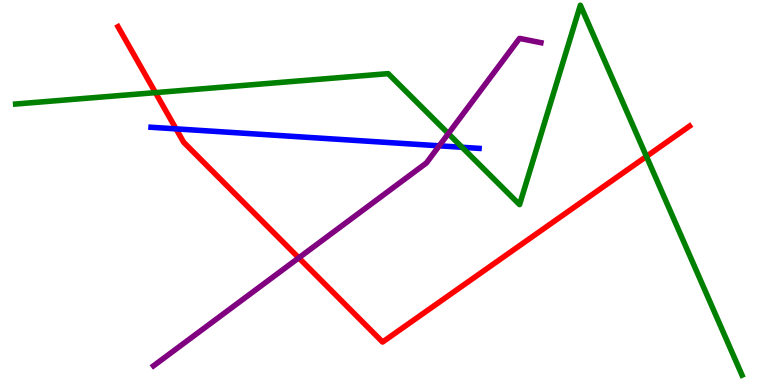[{'lines': ['blue', 'red'], 'intersections': [{'x': 2.27, 'y': 6.65}]}, {'lines': ['green', 'red'], 'intersections': [{'x': 2.01, 'y': 7.59}, {'x': 8.34, 'y': 5.94}]}, {'lines': ['purple', 'red'], 'intersections': [{'x': 3.86, 'y': 3.3}]}, {'lines': ['blue', 'green'], 'intersections': [{'x': 5.96, 'y': 6.17}]}, {'lines': ['blue', 'purple'], 'intersections': [{'x': 5.67, 'y': 6.21}]}, {'lines': ['green', 'purple'], 'intersections': [{'x': 5.79, 'y': 6.53}]}]